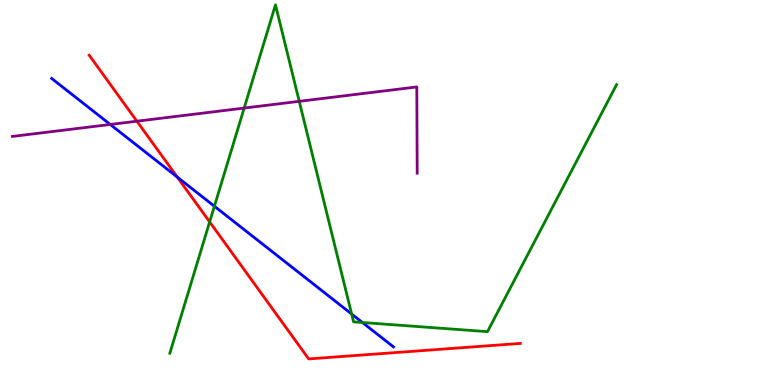[{'lines': ['blue', 'red'], 'intersections': [{'x': 2.29, 'y': 5.4}]}, {'lines': ['green', 'red'], 'intersections': [{'x': 2.71, 'y': 4.24}]}, {'lines': ['purple', 'red'], 'intersections': [{'x': 1.77, 'y': 6.85}]}, {'lines': ['blue', 'green'], 'intersections': [{'x': 2.77, 'y': 4.64}, {'x': 4.54, 'y': 1.84}, {'x': 4.68, 'y': 1.62}]}, {'lines': ['blue', 'purple'], 'intersections': [{'x': 1.42, 'y': 6.77}]}, {'lines': ['green', 'purple'], 'intersections': [{'x': 3.15, 'y': 7.19}, {'x': 3.86, 'y': 7.37}]}]